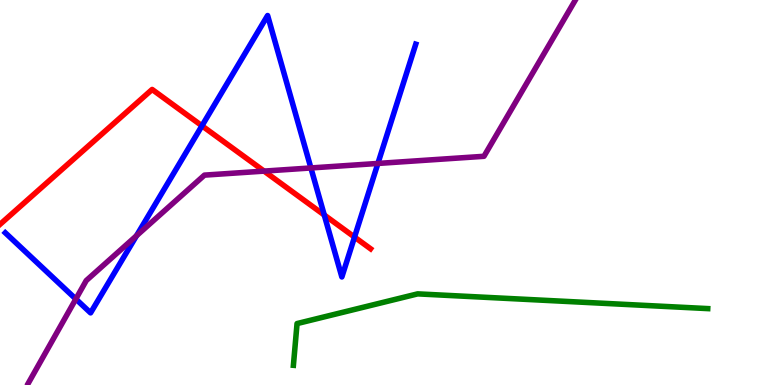[{'lines': ['blue', 'red'], 'intersections': [{'x': 2.61, 'y': 6.73}, {'x': 4.18, 'y': 4.42}, {'x': 4.57, 'y': 3.84}]}, {'lines': ['green', 'red'], 'intersections': []}, {'lines': ['purple', 'red'], 'intersections': [{'x': 3.41, 'y': 5.56}]}, {'lines': ['blue', 'green'], 'intersections': []}, {'lines': ['blue', 'purple'], 'intersections': [{'x': 0.978, 'y': 2.23}, {'x': 1.76, 'y': 3.88}, {'x': 4.01, 'y': 5.64}, {'x': 4.88, 'y': 5.75}]}, {'lines': ['green', 'purple'], 'intersections': []}]